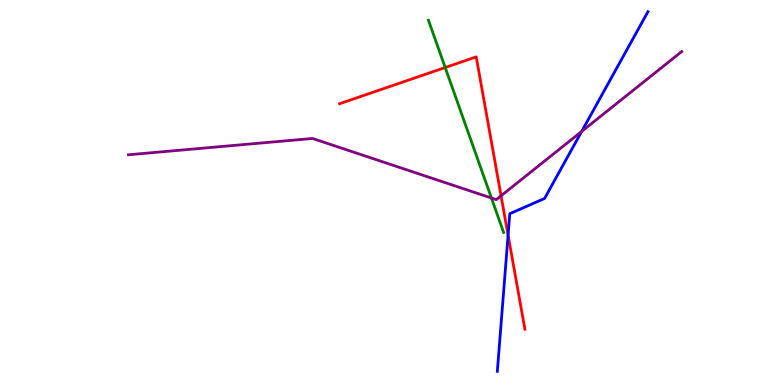[{'lines': ['blue', 'red'], 'intersections': [{'x': 6.56, 'y': 3.89}]}, {'lines': ['green', 'red'], 'intersections': [{'x': 5.74, 'y': 8.25}]}, {'lines': ['purple', 'red'], 'intersections': [{'x': 6.47, 'y': 4.91}]}, {'lines': ['blue', 'green'], 'intersections': []}, {'lines': ['blue', 'purple'], 'intersections': [{'x': 7.51, 'y': 6.59}]}, {'lines': ['green', 'purple'], 'intersections': [{'x': 6.34, 'y': 4.86}]}]